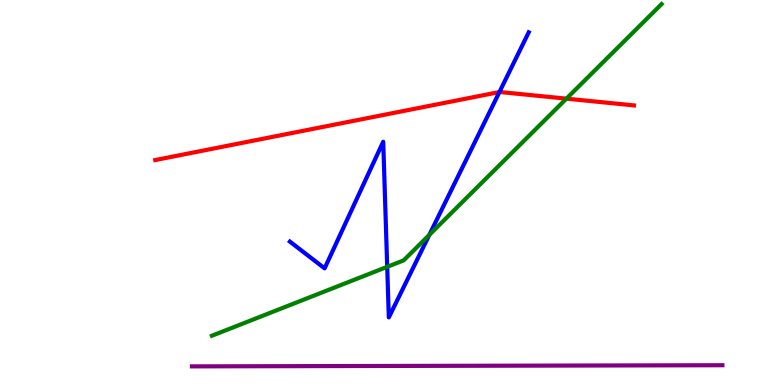[{'lines': ['blue', 'red'], 'intersections': [{'x': 6.44, 'y': 7.61}]}, {'lines': ['green', 'red'], 'intersections': [{'x': 7.31, 'y': 7.44}]}, {'lines': ['purple', 'red'], 'intersections': []}, {'lines': ['blue', 'green'], 'intersections': [{'x': 5.0, 'y': 3.07}, {'x': 5.54, 'y': 3.9}]}, {'lines': ['blue', 'purple'], 'intersections': []}, {'lines': ['green', 'purple'], 'intersections': []}]